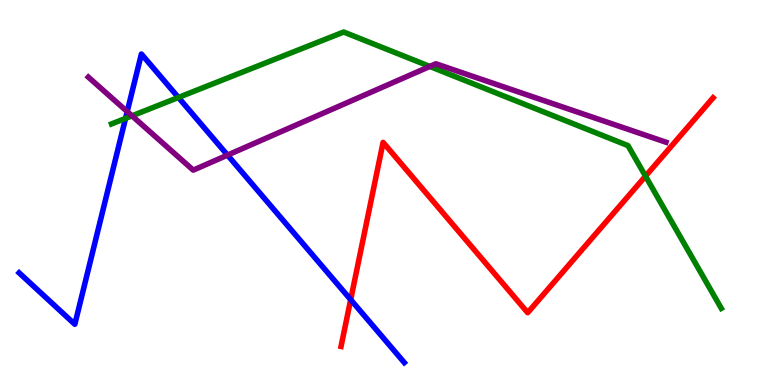[{'lines': ['blue', 'red'], 'intersections': [{'x': 4.52, 'y': 2.22}]}, {'lines': ['green', 'red'], 'intersections': [{'x': 8.33, 'y': 5.42}]}, {'lines': ['purple', 'red'], 'intersections': []}, {'lines': ['blue', 'green'], 'intersections': [{'x': 1.62, 'y': 6.92}, {'x': 2.3, 'y': 7.47}]}, {'lines': ['blue', 'purple'], 'intersections': [{'x': 1.64, 'y': 7.1}, {'x': 2.94, 'y': 5.97}]}, {'lines': ['green', 'purple'], 'intersections': [{'x': 1.7, 'y': 6.99}, {'x': 5.55, 'y': 8.27}]}]